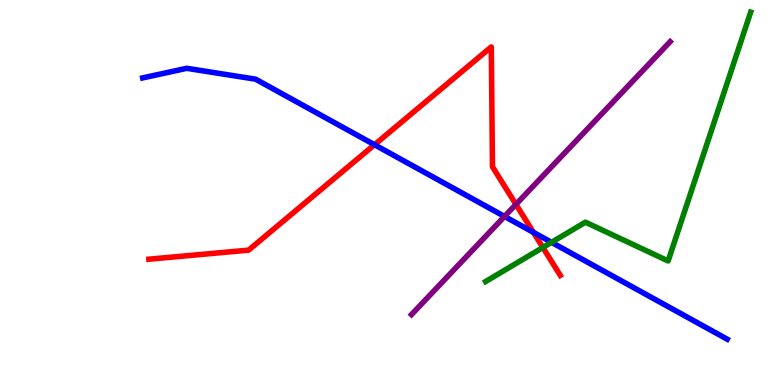[{'lines': ['blue', 'red'], 'intersections': [{'x': 4.83, 'y': 6.24}, {'x': 6.88, 'y': 3.97}]}, {'lines': ['green', 'red'], 'intersections': [{'x': 7.0, 'y': 3.57}]}, {'lines': ['purple', 'red'], 'intersections': [{'x': 6.66, 'y': 4.69}]}, {'lines': ['blue', 'green'], 'intersections': [{'x': 7.12, 'y': 3.71}]}, {'lines': ['blue', 'purple'], 'intersections': [{'x': 6.51, 'y': 4.38}]}, {'lines': ['green', 'purple'], 'intersections': []}]